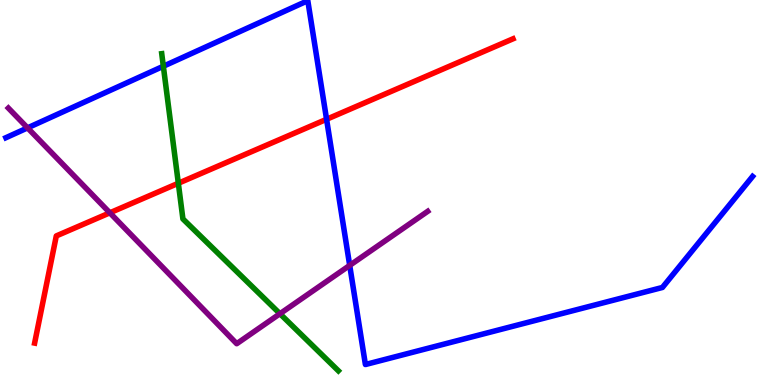[{'lines': ['blue', 'red'], 'intersections': [{'x': 4.21, 'y': 6.9}]}, {'lines': ['green', 'red'], 'intersections': [{'x': 2.3, 'y': 5.24}]}, {'lines': ['purple', 'red'], 'intersections': [{'x': 1.42, 'y': 4.47}]}, {'lines': ['blue', 'green'], 'intersections': [{'x': 2.11, 'y': 8.28}]}, {'lines': ['blue', 'purple'], 'intersections': [{'x': 0.355, 'y': 6.68}, {'x': 4.51, 'y': 3.11}]}, {'lines': ['green', 'purple'], 'intersections': [{'x': 3.61, 'y': 1.85}]}]